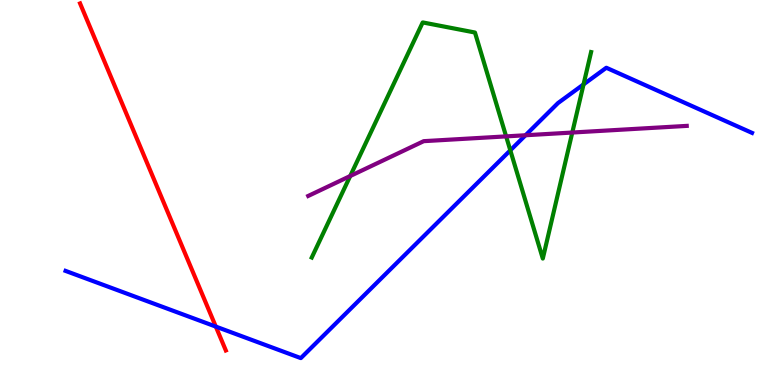[{'lines': ['blue', 'red'], 'intersections': [{'x': 2.78, 'y': 1.52}]}, {'lines': ['green', 'red'], 'intersections': []}, {'lines': ['purple', 'red'], 'intersections': []}, {'lines': ['blue', 'green'], 'intersections': [{'x': 6.58, 'y': 6.1}, {'x': 7.53, 'y': 7.81}]}, {'lines': ['blue', 'purple'], 'intersections': [{'x': 6.78, 'y': 6.49}]}, {'lines': ['green', 'purple'], 'intersections': [{'x': 4.52, 'y': 5.43}, {'x': 6.53, 'y': 6.46}, {'x': 7.38, 'y': 6.56}]}]